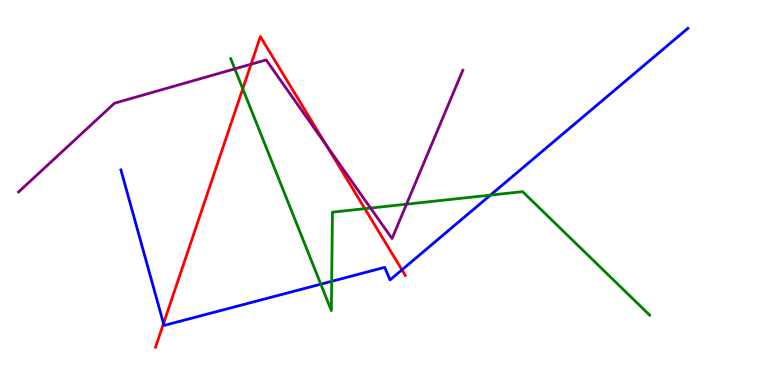[{'lines': ['blue', 'red'], 'intersections': [{'x': 2.11, 'y': 1.6}, {'x': 5.19, 'y': 2.99}]}, {'lines': ['green', 'red'], 'intersections': [{'x': 3.13, 'y': 7.69}, {'x': 4.71, 'y': 4.58}]}, {'lines': ['purple', 'red'], 'intersections': [{'x': 3.24, 'y': 8.33}, {'x': 4.21, 'y': 6.22}]}, {'lines': ['blue', 'green'], 'intersections': [{'x': 4.14, 'y': 2.62}, {'x': 4.28, 'y': 2.69}, {'x': 6.33, 'y': 4.93}]}, {'lines': ['blue', 'purple'], 'intersections': []}, {'lines': ['green', 'purple'], 'intersections': [{'x': 3.03, 'y': 8.21}, {'x': 4.78, 'y': 4.6}, {'x': 5.25, 'y': 4.7}]}]